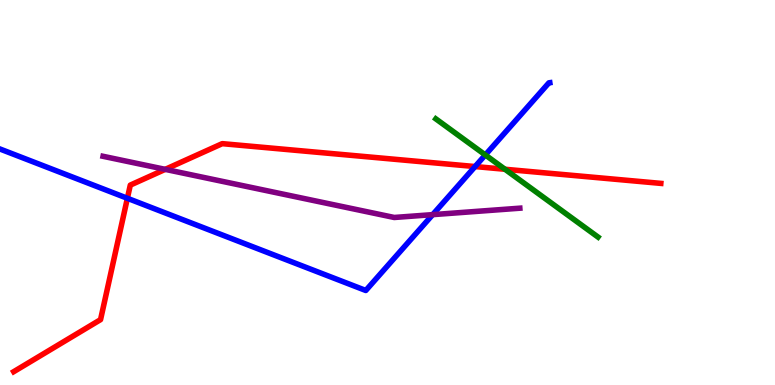[{'lines': ['blue', 'red'], 'intersections': [{'x': 1.64, 'y': 4.85}, {'x': 6.13, 'y': 5.67}]}, {'lines': ['green', 'red'], 'intersections': [{'x': 6.52, 'y': 5.6}]}, {'lines': ['purple', 'red'], 'intersections': [{'x': 2.13, 'y': 5.6}]}, {'lines': ['blue', 'green'], 'intersections': [{'x': 6.26, 'y': 5.98}]}, {'lines': ['blue', 'purple'], 'intersections': [{'x': 5.58, 'y': 4.42}]}, {'lines': ['green', 'purple'], 'intersections': []}]